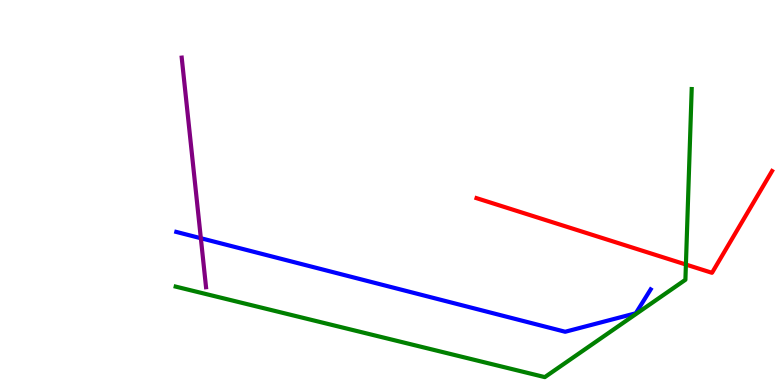[{'lines': ['blue', 'red'], 'intersections': []}, {'lines': ['green', 'red'], 'intersections': [{'x': 8.85, 'y': 3.13}]}, {'lines': ['purple', 'red'], 'intersections': []}, {'lines': ['blue', 'green'], 'intersections': []}, {'lines': ['blue', 'purple'], 'intersections': [{'x': 2.59, 'y': 3.81}]}, {'lines': ['green', 'purple'], 'intersections': []}]